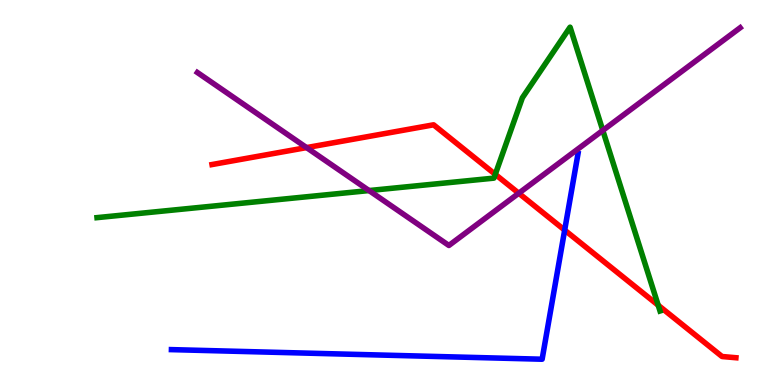[{'lines': ['blue', 'red'], 'intersections': [{'x': 7.29, 'y': 4.02}]}, {'lines': ['green', 'red'], 'intersections': [{'x': 6.39, 'y': 5.47}, {'x': 8.49, 'y': 2.07}]}, {'lines': ['purple', 'red'], 'intersections': [{'x': 3.96, 'y': 6.17}, {'x': 6.69, 'y': 4.98}]}, {'lines': ['blue', 'green'], 'intersections': []}, {'lines': ['blue', 'purple'], 'intersections': []}, {'lines': ['green', 'purple'], 'intersections': [{'x': 4.76, 'y': 5.05}, {'x': 7.78, 'y': 6.61}]}]